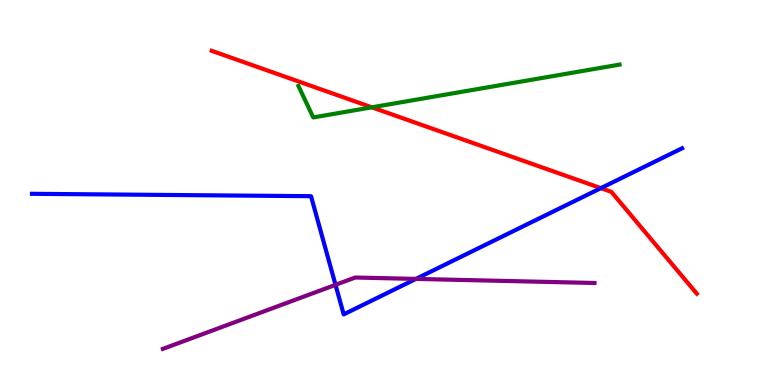[{'lines': ['blue', 'red'], 'intersections': [{'x': 7.75, 'y': 5.11}]}, {'lines': ['green', 'red'], 'intersections': [{'x': 4.8, 'y': 7.21}]}, {'lines': ['purple', 'red'], 'intersections': []}, {'lines': ['blue', 'green'], 'intersections': []}, {'lines': ['blue', 'purple'], 'intersections': [{'x': 4.33, 'y': 2.6}, {'x': 5.37, 'y': 2.76}]}, {'lines': ['green', 'purple'], 'intersections': []}]